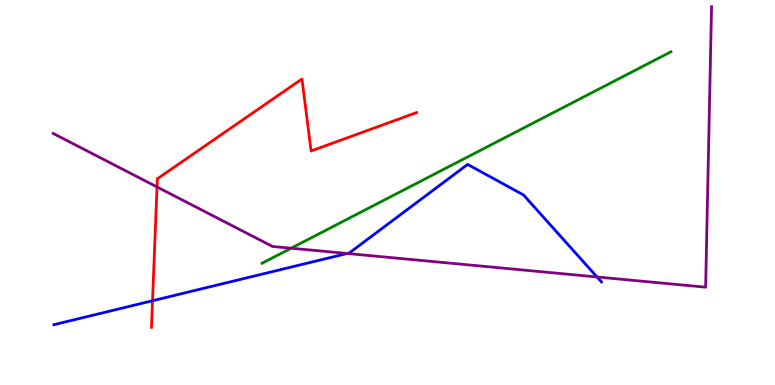[{'lines': ['blue', 'red'], 'intersections': [{'x': 1.97, 'y': 2.19}]}, {'lines': ['green', 'red'], 'intersections': []}, {'lines': ['purple', 'red'], 'intersections': [{'x': 2.03, 'y': 5.14}]}, {'lines': ['blue', 'green'], 'intersections': []}, {'lines': ['blue', 'purple'], 'intersections': [{'x': 4.48, 'y': 3.42}, {'x': 7.7, 'y': 2.81}]}, {'lines': ['green', 'purple'], 'intersections': [{'x': 3.76, 'y': 3.55}]}]